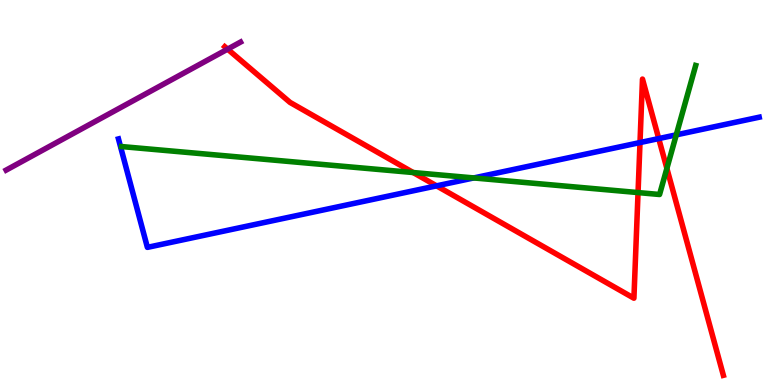[{'lines': ['blue', 'red'], 'intersections': [{'x': 5.63, 'y': 5.17}, {'x': 8.26, 'y': 6.3}, {'x': 8.5, 'y': 6.4}]}, {'lines': ['green', 'red'], 'intersections': [{'x': 5.33, 'y': 5.52}, {'x': 8.23, 'y': 5.0}, {'x': 8.6, 'y': 5.63}]}, {'lines': ['purple', 'red'], 'intersections': [{'x': 2.94, 'y': 8.72}]}, {'lines': ['blue', 'green'], 'intersections': [{'x': 6.11, 'y': 5.38}, {'x': 8.73, 'y': 6.5}]}, {'lines': ['blue', 'purple'], 'intersections': []}, {'lines': ['green', 'purple'], 'intersections': []}]